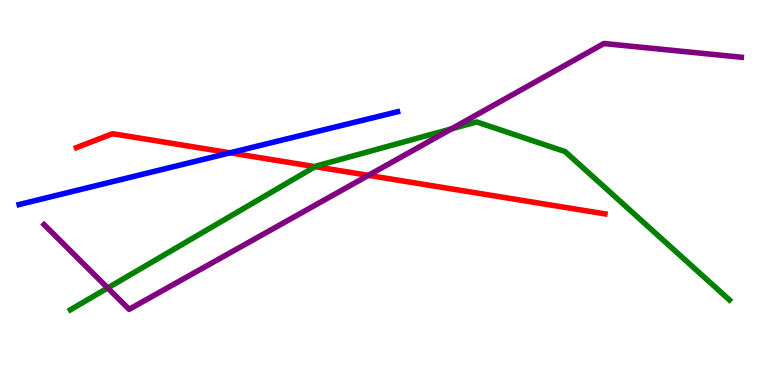[{'lines': ['blue', 'red'], 'intersections': [{'x': 2.97, 'y': 6.03}]}, {'lines': ['green', 'red'], 'intersections': [{'x': 4.07, 'y': 5.67}]}, {'lines': ['purple', 'red'], 'intersections': [{'x': 4.75, 'y': 5.45}]}, {'lines': ['blue', 'green'], 'intersections': []}, {'lines': ['blue', 'purple'], 'intersections': []}, {'lines': ['green', 'purple'], 'intersections': [{'x': 1.39, 'y': 2.52}, {'x': 5.83, 'y': 6.65}]}]